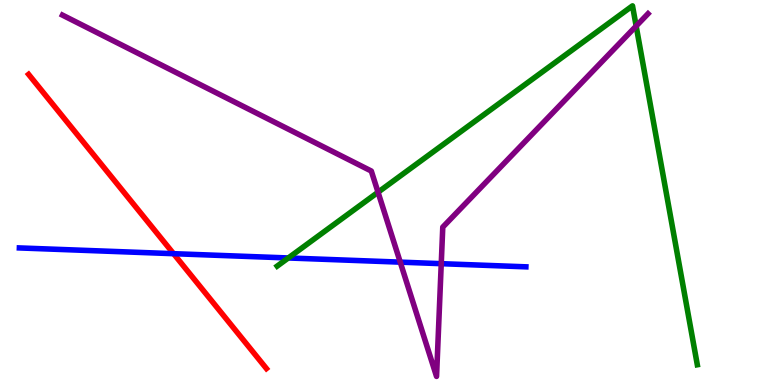[{'lines': ['blue', 'red'], 'intersections': [{'x': 2.24, 'y': 3.41}]}, {'lines': ['green', 'red'], 'intersections': []}, {'lines': ['purple', 'red'], 'intersections': []}, {'lines': ['blue', 'green'], 'intersections': [{'x': 3.72, 'y': 3.3}]}, {'lines': ['blue', 'purple'], 'intersections': [{'x': 5.16, 'y': 3.19}, {'x': 5.69, 'y': 3.15}]}, {'lines': ['green', 'purple'], 'intersections': [{'x': 4.88, 'y': 5.01}, {'x': 8.21, 'y': 9.32}]}]